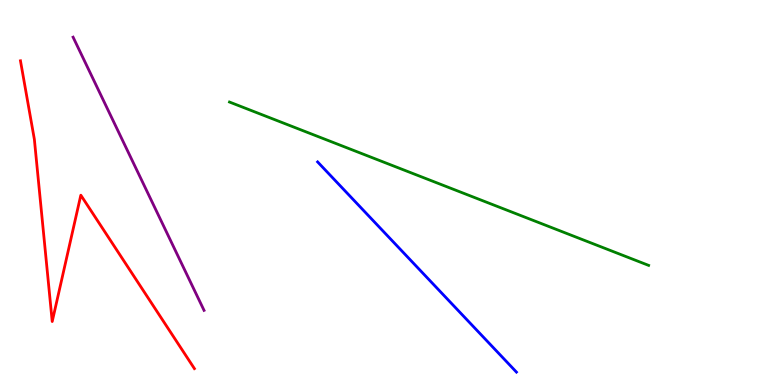[{'lines': ['blue', 'red'], 'intersections': []}, {'lines': ['green', 'red'], 'intersections': []}, {'lines': ['purple', 'red'], 'intersections': []}, {'lines': ['blue', 'green'], 'intersections': []}, {'lines': ['blue', 'purple'], 'intersections': []}, {'lines': ['green', 'purple'], 'intersections': []}]